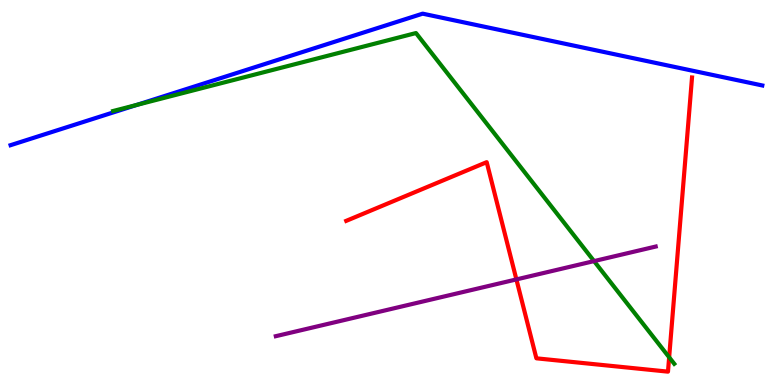[{'lines': ['blue', 'red'], 'intersections': []}, {'lines': ['green', 'red'], 'intersections': [{'x': 8.63, 'y': 0.72}]}, {'lines': ['purple', 'red'], 'intersections': [{'x': 6.66, 'y': 2.74}]}, {'lines': ['blue', 'green'], 'intersections': [{'x': 1.76, 'y': 7.27}]}, {'lines': ['blue', 'purple'], 'intersections': []}, {'lines': ['green', 'purple'], 'intersections': [{'x': 7.67, 'y': 3.22}]}]